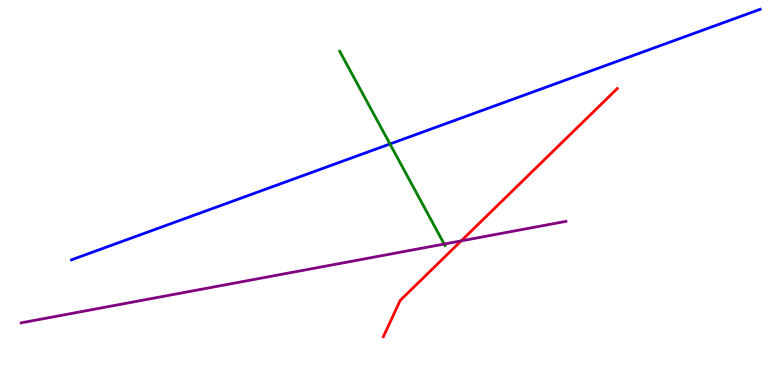[{'lines': ['blue', 'red'], 'intersections': []}, {'lines': ['green', 'red'], 'intersections': []}, {'lines': ['purple', 'red'], 'intersections': [{'x': 5.95, 'y': 3.74}]}, {'lines': ['blue', 'green'], 'intersections': [{'x': 5.03, 'y': 6.26}]}, {'lines': ['blue', 'purple'], 'intersections': []}, {'lines': ['green', 'purple'], 'intersections': [{'x': 5.73, 'y': 3.66}]}]